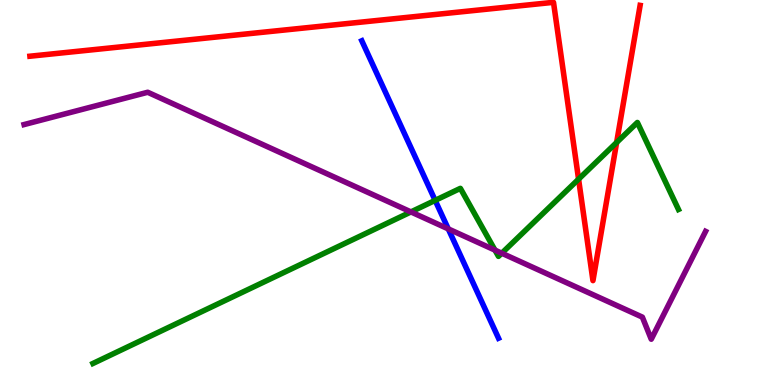[{'lines': ['blue', 'red'], 'intersections': []}, {'lines': ['green', 'red'], 'intersections': [{'x': 7.47, 'y': 5.35}, {'x': 7.96, 'y': 6.3}]}, {'lines': ['purple', 'red'], 'intersections': []}, {'lines': ['blue', 'green'], 'intersections': [{'x': 5.61, 'y': 4.8}]}, {'lines': ['blue', 'purple'], 'intersections': [{'x': 5.78, 'y': 4.05}]}, {'lines': ['green', 'purple'], 'intersections': [{'x': 5.3, 'y': 4.5}, {'x': 6.39, 'y': 3.5}, {'x': 6.47, 'y': 3.42}]}]